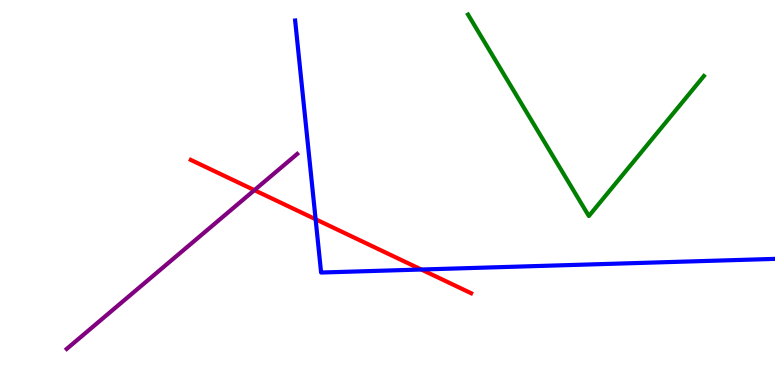[{'lines': ['blue', 'red'], 'intersections': [{'x': 4.07, 'y': 4.3}, {'x': 5.44, 'y': 3.0}]}, {'lines': ['green', 'red'], 'intersections': []}, {'lines': ['purple', 'red'], 'intersections': [{'x': 3.28, 'y': 5.06}]}, {'lines': ['blue', 'green'], 'intersections': []}, {'lines': ['blue', 'purple'], 'intersections': []}, {'lines': ['green', 'purple'], 'intersections': []}]